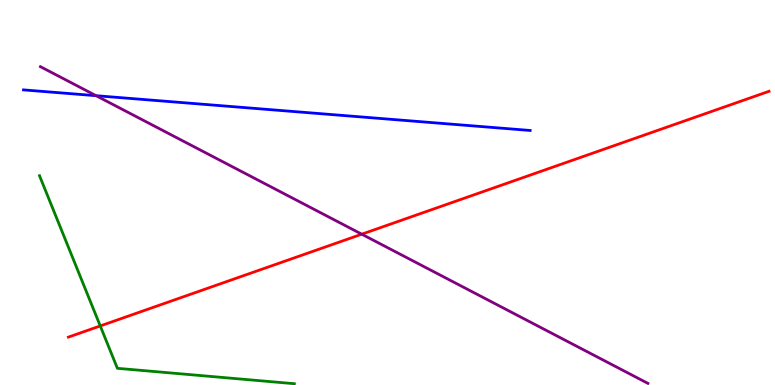[{'lines': ['blue', 'red'], 'intersections': []}, {'lines': ['green', 'red'], 'intersections': [{'x': 1.29, 'y': 1.53}]}, {'lines': ['purple', 'red'], 'intersections': [{'x': 4.67, 'y': 3.92}]}, {'lines': ['blue', 'green'], 'intersections': []}, {'lines': ['blue', 'purple'], 'intersections': [{'x': 1.24, 'y': 7.51}]}, {'lines': ['green', 'purple'], 'intersections': []}]